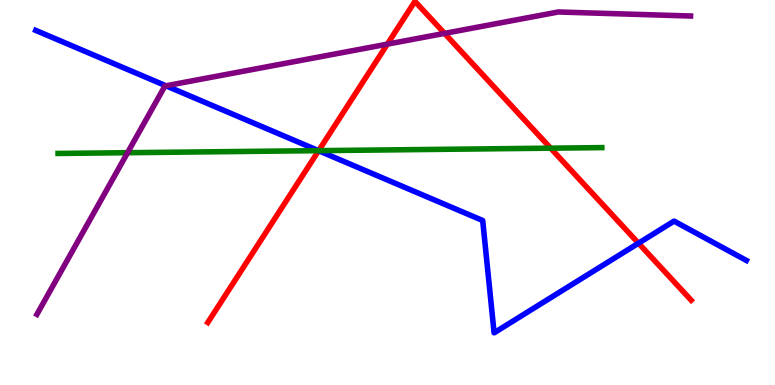[{'lines': ['blue', 'red'], 'intersections': [{'x': 4.11, 'y': 6.09}, {'x': 8.24, 'y': 3.68}]}, {'lines': ['green', 'red'], 'intersections': [{'x': 4.11, 'y': 6.09}, {'x': 7.1, 'y': 6.15}]}, {'lines': ['purple', 'red'], 'intersections': [{'x': 5.0, 'y': 8.85}, {'x': 5.74, 'y': 9.13}]}, {'lines': ['blue', 'green'], 'intersections': [{'x': 4.11, 'y': 6.09}]}, {'lines': ['blue', 'purple'], 'intersections': [{'x': 2.14, 'y': 7.77}]}, {'lines': ['green', 'purple'], 'intersections': [{'x': 1.65, 'y': 6.03}]}]